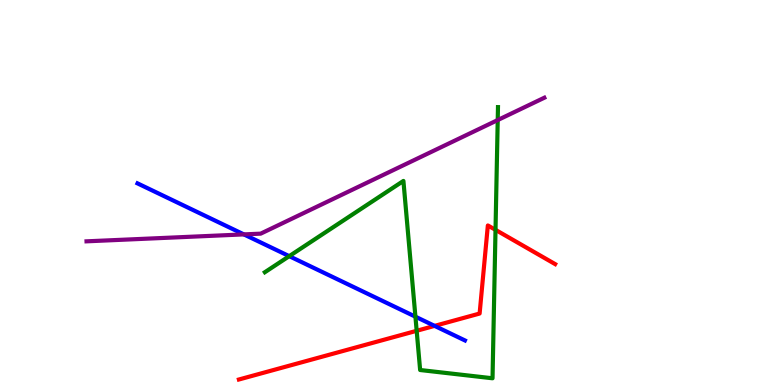[{'lines': ['blue', 'red'], 'intersections': [{'x': 5.61, 'y': 1.54}]}, {'lines': ['green', 'red'], 'intersections': [{'x': 5.38, 'y': 1.41}, {'x': 6.39, 'y': 4.03}]}, {'lines': ['purple', 'red'], 'intersections': []}, {'lines': ['blue', 'green'], 'intersections': [{'x': 3.73, 'y': 3.35}, {'x': 5.36, 'y': 1.77}]}, {'lines': ['blue', 'purple'], 'intersections': [{'x': 3.15, 'y': 3.91}]}, {'lines': ['green', 'purple'], 'intersections': [{'x': 6.42, 'y': 6.88}]}]